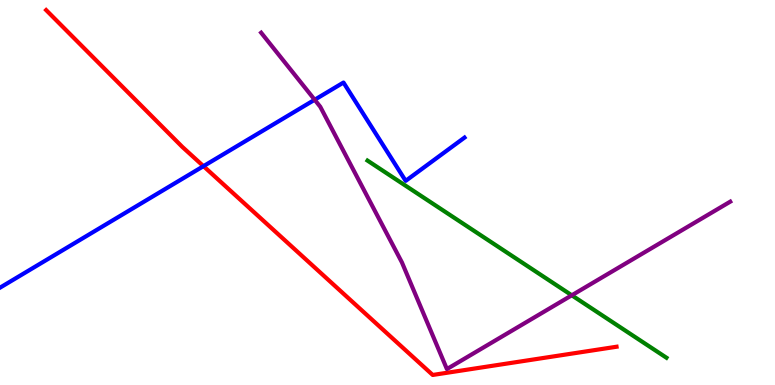[{'lines': ['blue', 'red'], 'intersections': [{'x': 2.63, 'y': 5.68}]}, {'lines': ['green', 'red'], 'intersections': []}, {'lines': ['purple', 'red'], 'intersections': []}, {'lines': ['blue', 'green'], 'intersections': []}, {'lines': ['blue', 'purple'], 'intersections': [{'x': 4.06, 'y': 7.41}]}, {'lines': ['green', 'purple'], 'intersections': [{'x': 7.38, 'y': 2.33}]}]